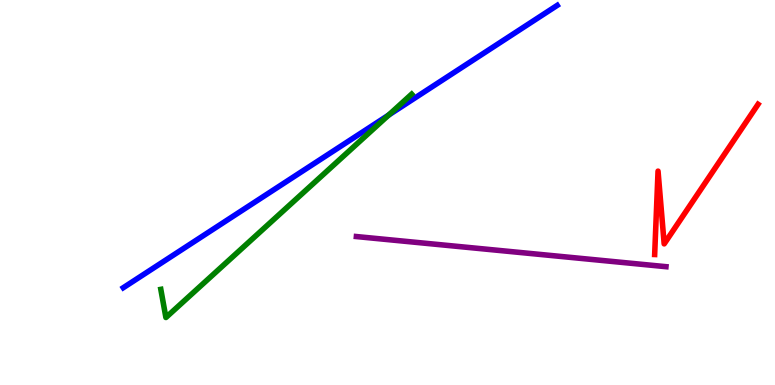[{'lines': ['blue', 'red'], 'intersections': []}, {'lines': ['green', 'red'], 'intersections': []}, {'lines': ['purple', 'red'], 'intersections': []}, {'lines': ['blue', 'green'], 'intersections': [{'x': 5.02, 'y': 7.01}]}, {'lines': ['blue', 'purple'], 'intersections': []}, {'lines': ['green', 'purple'], 'intersections': []}]